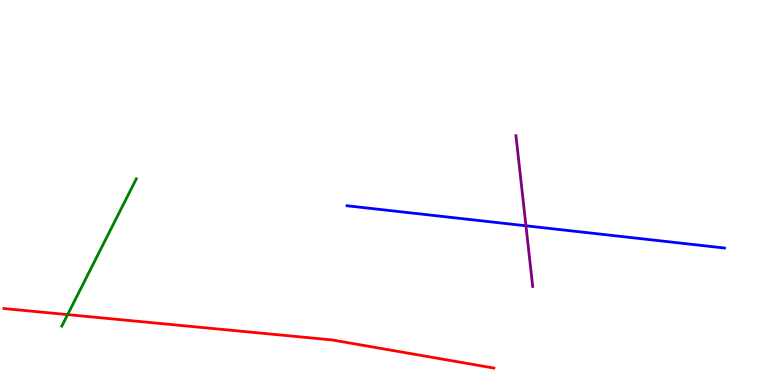[{'lines': ['blue', 'red'], 'intersections': []}, {'lines': ['green', 'red'], 'intersections': [{'x': 0.873, 'y': 1.83}]}, {'lines': ['purple', 'red'], 'intersections': []}, {'lines': ['blue', 'green'], 'intersections': []}, {'lines': ['blue', 'purple'], 'intersections': [{'x': 6.79, 'y': 4.14}]}, {'lines': ['green', 'purple'], 'intersections': []}]